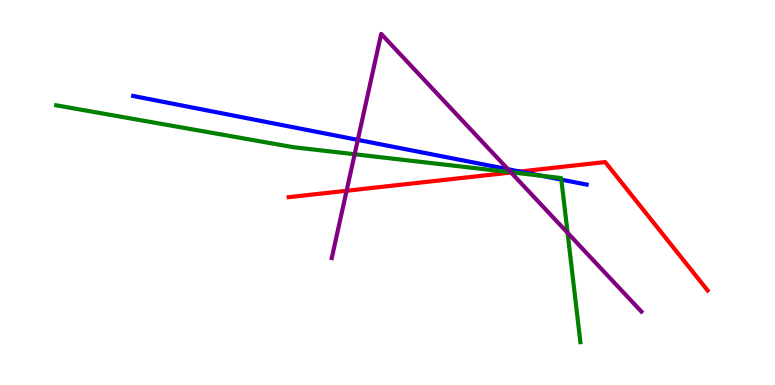[{'lines': ['blue', 'red'], 'intersections': [{'x': 6.71, 'y': 5.54}]}, {'lines': ['green', 'red'], 'intersections': [{'x': 6.61, 'y': 5.52}]}, {'lines': ['purple', 'red'], 'intersections': [{'x': 4.47, 'y': 5.05}, {'x': 6.59, 'y': 5.52}]}, {'lines': ['blue', 'green'], 'intersections': [{'x': 6.99, 'y': 5.43}, {'x': 7.24, 'y': 5.33}]}, {'lines': ['blue', 'purple'], 'intersections': [{'x': 4.62, 'y': 6.37}, {'x': 6.55, 'y': 5.6}]}, {'lines': ['green', 'purple'], 'intersections': [{'x': 4.58, 'y': 5.99}, {'x': 6.59, 'y': 5.53}, {'x': 7.32, 'y': 3.95}]}]